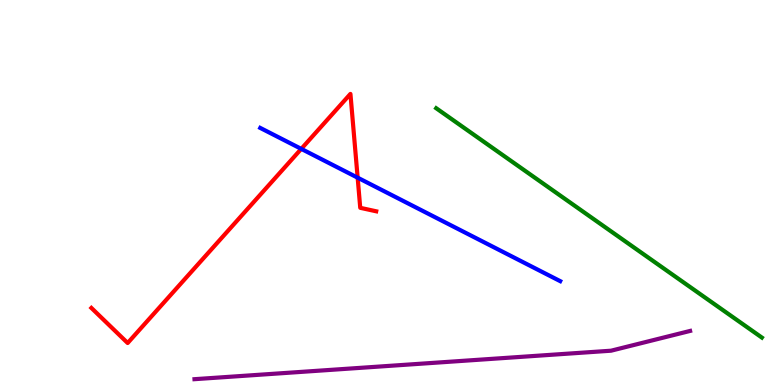[{'lines': ['blue', 'red'], 'intersections': [{'x': 3.89, 'y': 6.13}, {'x': 4.61, 'y': 5.39}]}, {'lines': ['green', 'red'], 'intersections': []}, {'lines': ['purple', 'red'], 'intersections': []}, {'lines': ['blue', 'green'], 'intersections': []}, {'lines': ['blue', 'purple'], 'intersections': []}, {'lines': ['green', 'purple'], 'intersections': []}]